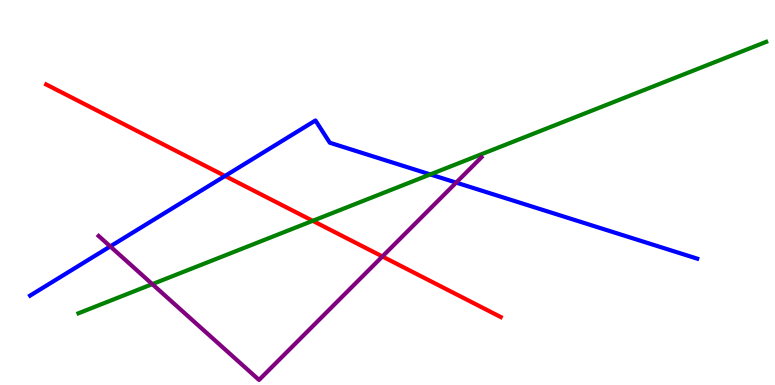[{'lines': ['blue', 'red'], 'intersections': [{'x': 2.9, 'y': 5.43}]}, {'lines': ['green', 'red'], 'intersections': [{'x': 4.03, 'y': 4.26}]}, {'lines': ['purple', 'red'], 'intersections': [{'x': 4.93, 'y': 3.34}]}, {'lines': ['blue', 'green'], 'intersections': [{'x': 5.55, 'y': 5.47}]}, {'lines': ['blue', 'purple'], 'intersections': [{'x': 1.42, 'y': 3.6}, {'x': 5.89, 'y': 5.26}]}, {'lines': ['green', 'purple'], 'intersections': [{'x': 1.97, 'y': 2.62}]}]